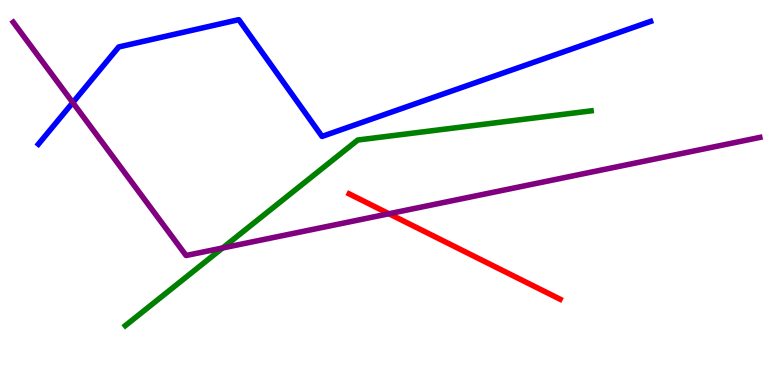[{'lines': ['blue', 'red'], 'intersections': []}, {'lines': ['green', 'red'], 'intersections': []}, {'lines': ['purple', 'red'], 'intersections': [{'x': 5.02, 'y': 4.45}]}, {'lines': ['blue', 'green'], 'intersections': []}, {'lines': ['blue', 'purple'], 'intersections': [{'x': 0.939, 'y': 7.34}]}, {'lines': ['green', 'purple'], 'intersections': [{'x': 2.87, 'y': 3.56}]}]